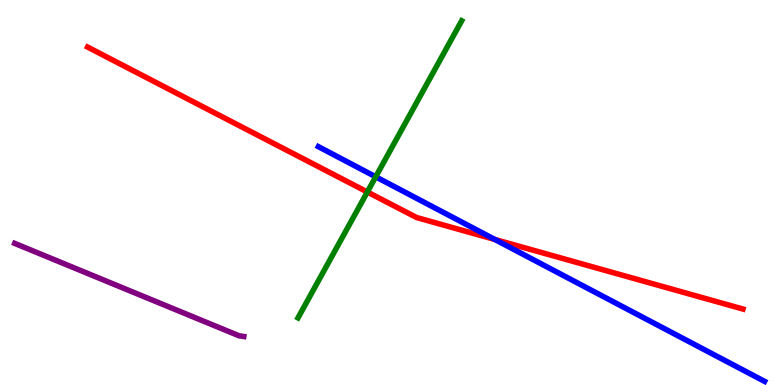[{'lines': ['blue', 'red'], 'intersections': [{'x': 6.38, 'y': 3.78}]}, {'lines': ['green', 'red'], 'intersections': [{'x': 4.74, 'y': 5.01}]}, {'lines': ['purple', 'red'], 'intersections': []}, {'lines': ['blue', 'green'], 'intersections': [{'x': 4.85, 'y': 5.41}]}, {'lines': ['blue', 'purple'], 'intersections': []}, {'lines': ['green', 'purple'], 'intersections': []}]